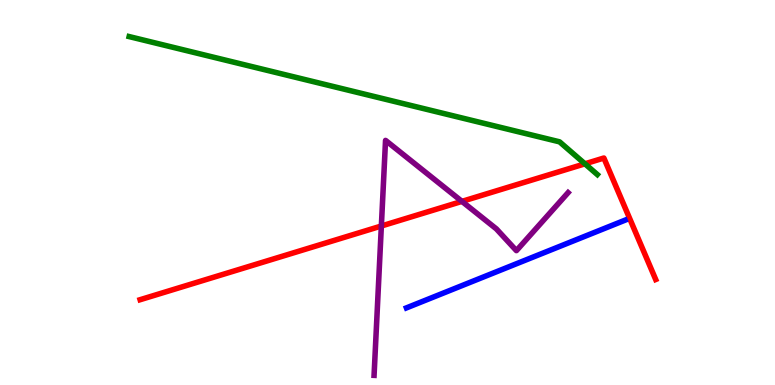[{'lines': ['blue', 'red'], 'intersections': []}, {'lines': ['green', 'red'], 'intersections': [{'x': 7.55, 'y': 5.75}]}, {'lines': ['purple', 'red'], 'intersections': [{'x': 4.92, 'y': 4.13}, {'x': 5.96, 'y': 4.77}]}, {'lines': ['blue', 'green'], 'intersections': []}, {'lines': ['blue', 'purple'], 'intersections': []}, {'lines': ['green', 'purple'], 'intersections': []}]